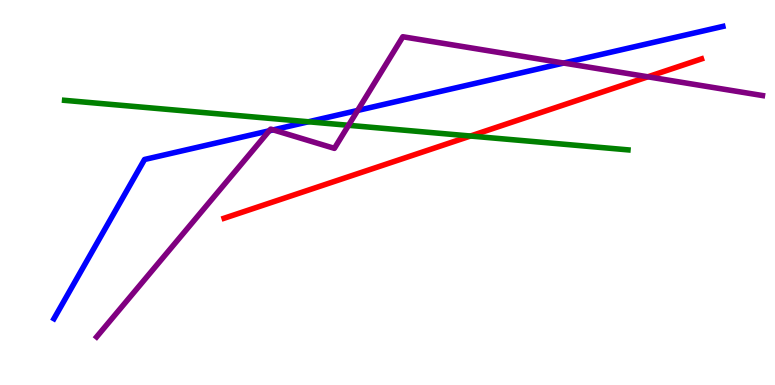[{'lines': ['blue', 'red'], 'intersections': []}, {'lines': ['green', 'red'], 'intersections': [{'x': 6.07, 'y': 6.47}]}, {'lines': ['purple', 'red'], 'intersections': [{'x': 8.36, 'y': 8.01}]}, {'lines': ['blue', 'green'], 'intersections': [{'x': 3.98, 'y': 6.84}]}, {'lines': ['blue', 'purple'], 'intersections': [{'x': 3.47, 'y': 6.6}, {'x': 3.53, 'y': 6.63}, {'x': 4.61, 'y': 7.13}, {'x': 7.27, 'y': 8.36}]}, {'lines': ['green', 'purple'], 'intersections': [{'x': 4.5, 'y': 6.75}]}]